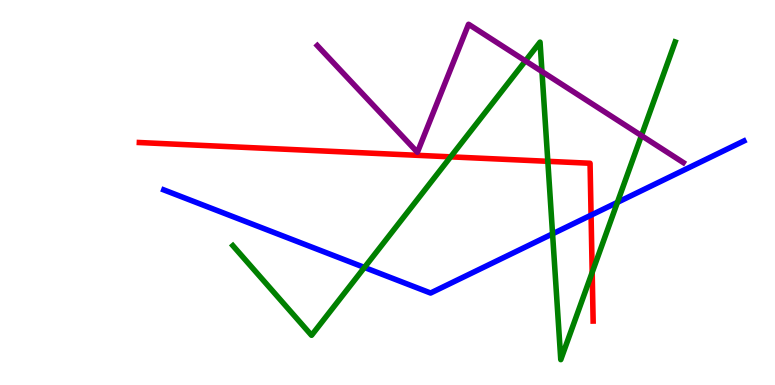[{'lines': ['blue', 'red'], 'intersections': [{'x': 7.63, 'y': 4.41}]}, {'lines': ['green', 'red'], 'intersections': [{'x': 5.81, 'y': 5.93}, {'x': 7.07, 'y': 5.81}, {'x': 7.64, 'y': 2.92}]}, {'lines': ['purple', 'red'], 'intersections': []}, {'lines': ['blue', 'green'], 'intersections': [{'x': 4.7, 'y': 3.05}, {'x': 7.13, 'y': 3.93}, {'x': 7.97, 'y': 4.74}]}, {'lines': ['blue', 'purple'], 'intersections': []}, {'lines': ['green', 'purple'], 'intersections': [{'x': 6.78, 'y': 8.42}, {'x': 6.99, 'y': 8.14}, {'x': 8.28, 'y': 6.48}]}]